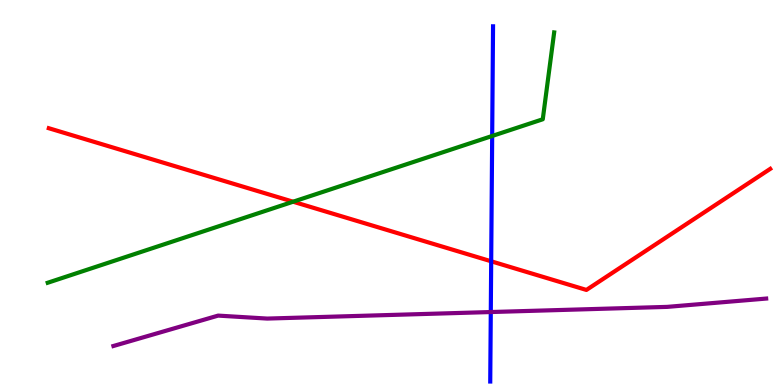[{'lines': ['blue', 'red'], 'intersections': [{'x': 6.34, 'y': 3.21}]}, {'lines': ['green', 'red'], 'intersections': [{'x': 3.78, 'y': 4.76}]}, {'lines': ['purple', 'red'], 'intersections': []}, {'lines': ['blue', 'green'], 'intersections': [{'x': 6.35, 'y': 6.47}]}, {'lines': ['blue', 'purple'], 'intersections': [{'x': 6.33, 'y': 1.9}]}, {'lines': ['green', 'purple'], 'intersections': []}]